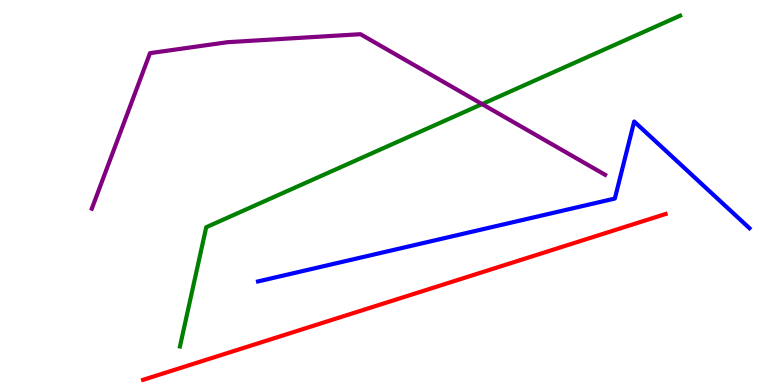[{'lines': ['blue', 'red'], 'intersections': []}, {'lines': ['green', 'red'], 'intersections': []}, {'lines': ['purple', 'red'], 'intersections': []}, {'lines': ['blue', 'green'], 'intersections': []}, {'lines': ['blue', 'purple'], 'intersections': []}, {'lines': ['green', 'purple'], 'intersections': [{'x': 6.22, 'y': 7.3}]}]